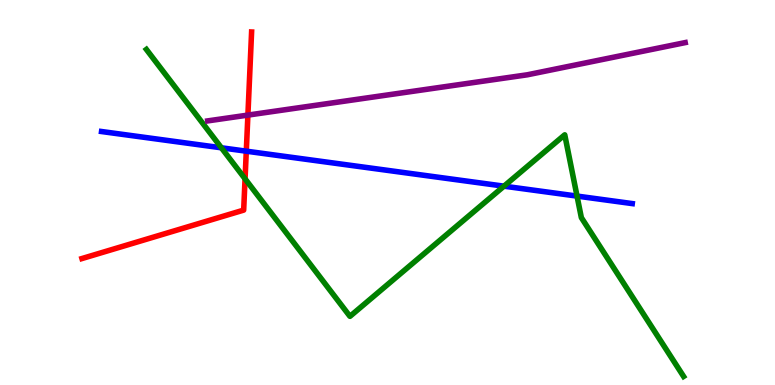[{'lines': ['blue', 'red'], 'intersections': [{'x': 3.18, 'y': 6.07}]}, {'lines': ['green', 'red'], 'intersections': [{'x': 3.16, 'y': 5.36}]}, {'lines': ['purple', 'red'], 'intersections': [{'x': 3.2, 'y': 7.01}]}, {'lines': ['blue', 'green'], 'intersections': [{'x': 2.86, 'y': 6.16}, {'x': 6.5, 'y': 5.16}, {'x': 7.45, 'y': 4.91}]}, {'lines': ['blue', 'purple'], 'intersections': []}, {'lines': ['green', 'purple'], 'intersections': []}]